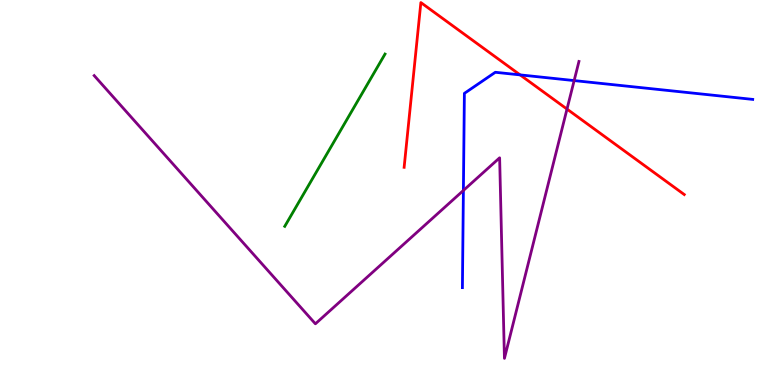[{'lines': ['blue', 'red'], 'intersections': [{'x': 6.71, 'y': 8.05}]}, {'lines': ['green', 'red'], 'intersections': []}, {'lines': ['purple', 'red'], 'intersections': [{'x': 7.32, 'y': 7.17}]}, {'lines': ['blue', 'green'], 'intersections': []}, {'lines': ['blue', 'purple'], 'intersections': [{'x': 5.98, 'y': 5.05}, {'x': 7.41, 'y': 7.91}]}, {'lines': ['green', 'purple'], 'intersections': []}]